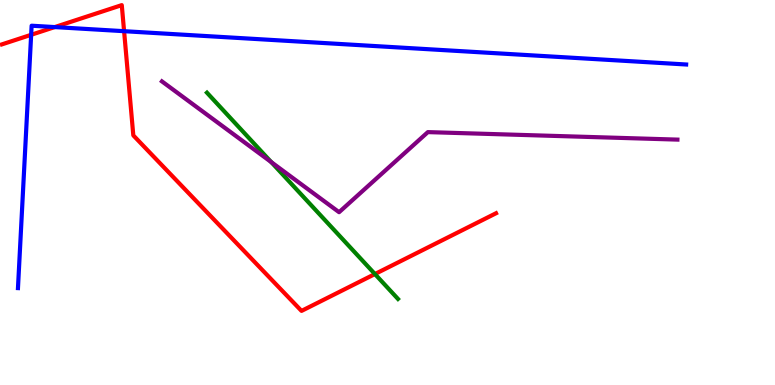[{'lines': ['blue', 'red'], 'intersections': [{'x': 0.402, 'y': 9.1}, {'x': 0.706, 'y': 9.3}, {'x': 1.6, 'y': 9.19}]}, {'lines': ['green', 'red'], 'intersections': [{'x': 4.84, 'y': 2.88}]}, {'lines': ['purple', 'red'], 'intersections': []}, {'lines': ['blue', 'green'], 'intersections': []}, {'lines': ['blue', 'purple'], 'intersections': []}, {'lines': ['green', 'purple'], 'intersections': [{'x': 3.5, 'y': 5.79}]}]